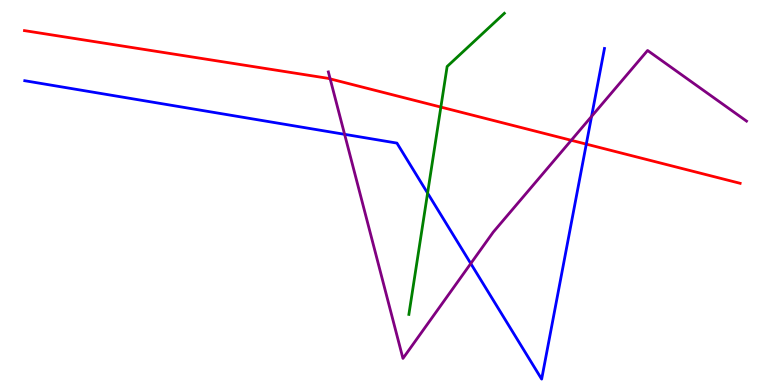[{'lines': ['blue', 'red'], 'intersections': [{'x': 7.57, 'y': 6.26}]}, {'lines': ['green', 'red'], 'intersections': [{'x': 5.69, 'y': 7.22}]}, {'lines': ['purple', 'red'], 'intersections': [{'x': 4.26, 'y': 7.95}, {'x': 7.37, 'y': 6.36}]}, {'lines': ['blue', 'green'], 'intersections': [{'x': 5.52, 'y': 4.98}]}, {'lines': ['blue', 'purple'], 'intersections': [{'x': 4.45, 'y': 6.51}, {'x': 6.07, 'y': 3.15}, {'x': 7.63, 'y': 6.98}]}, {'lines': ['green', 'purple'], 'intersections': []}]